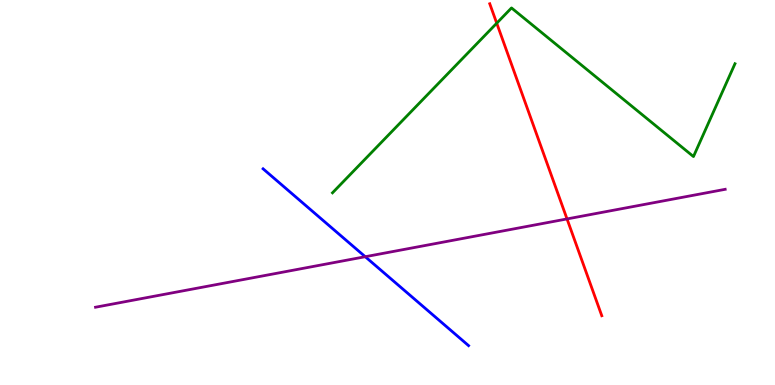[{'lines': ['blue', 'red'], 'intersections': []}, {'lines': ['green', 'red'], 'intersections': [{'x': 6.41, 'y': 9.4}]}, {'lines': ['purple', 'red'], 'intersections': [{'x': 7.32, 'y': 4.31}]}, {'lines': ['blue', 'green'], 'intersections': []}, {'lines': ['blue', 'purple'], 'intersections': [{'x': 4.71, 'y': 3.33}]}, {'lines': ['green', 'purple'], 'intersections': []}]